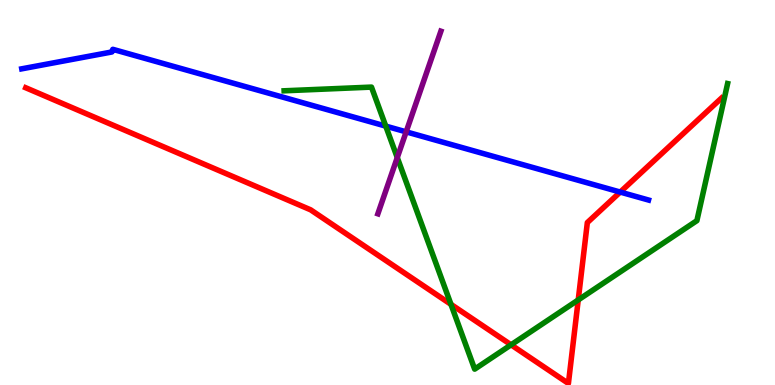[{'lines': ['blue', 'red'], 'intersections': [{'x': 8.0, 'y': 5.01}]}, {'lines': ['green', 'red'], 'intersections': [{'x': 5.82, 'y': 2.1}, {'x': 6.59, 'y': 1.04}, {'x': 7.46, 'y': 2.21}]}, {'lines': ['purple', 'red'], 'intersections': []}, {'lines': ['blue', 'green'], 'intersections': [{'x': 4.98, 'y': 6.72}]}, {'lines': ['blue', 'purple'], 'intersections': [{'x': 5.24, 'y': 6.58}]}, {'lines': ['green', 'purple'], 'intersections': [{'x': 5.13, 'y': 5.91}]}]